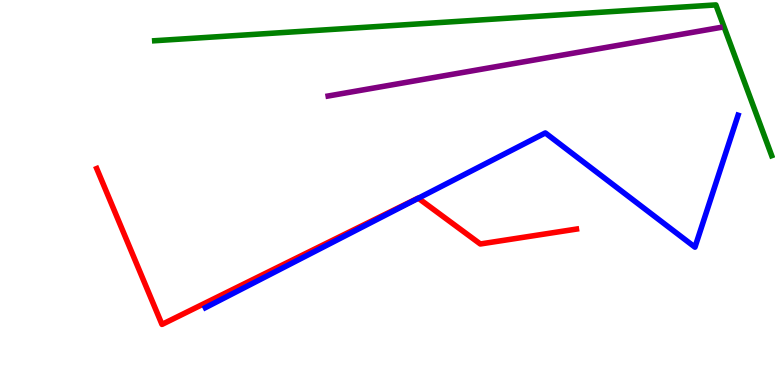[{'lines': ['blue', 'red'], 'intersections': [{'x': 5.4, 'y': 4.85}]}, {'lines': ['green', 'red'], 'intersections': []}, {'lines': ['purple', 'red'], 'intersections': []}, {'lines': ['blue', 'green'], 'intersections': []}, {'lines': ['blue', 'purple'], 'intersections': []}, {'lines': ['green', 'purple'], 'intersections': []}]